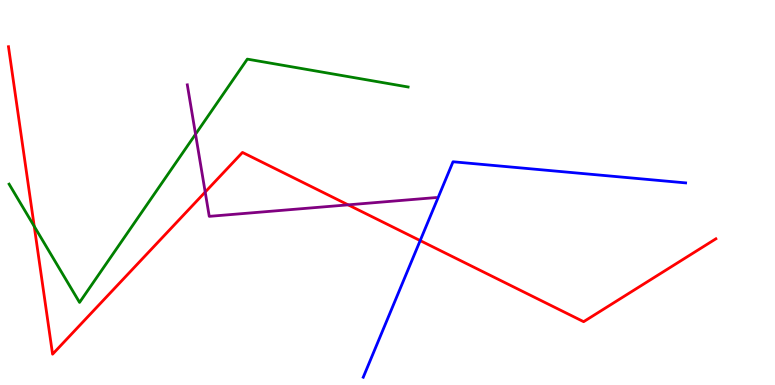[{'lines': ['blue', 'red'], 'intersections': [{'x': 5.42, 'y': 3.75}]}, {'lines': ['green', 'red'], 'intersections': [{'x': 0.442, 'y': 4.12}]}, {'lines': ['purple', 'red'], 'intersections': [{'x': 2.65, 'y': 5.01}, {'x': 4.49, 'y': 4.68}]}, {'lines': ['blue', 'green'], 'intersections': []}, {'lines': ['blue', 'purple'], 'intersections': []}, {'lines': ['green', 'purple'], 'intersections': [{'x': 2.52, 'y': 6.51}]}]